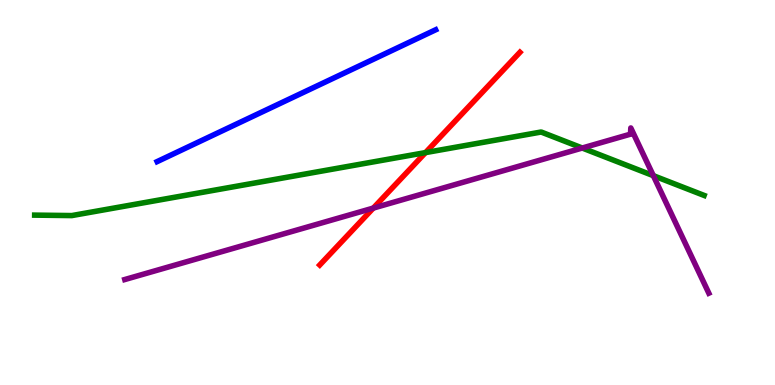[{'lines': ['blue', 'red'], 'intersections': []}, {'lines': ['green', 'red'], 'intersections': [{'x': 5.49, 'y': 6.04}]}, {'lines': ['purple', 'red'], 'intersections': [{'x': 4.82, 'y': 4.6}]}, {'lines': ['blue', 'green'], 'intersections': []}, {'lines': ['blue', 'purple'], 'intersections': []}, {'lines': ['green', 'purple'], 'intersections': [{'x': 7.51, 'y': 6.16}, {'x': 8.43, 'y': 5.44}]}]